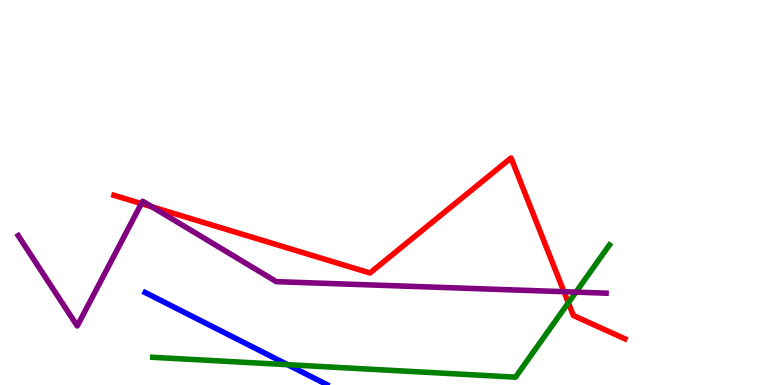[{'lines': ['blue', 'red'], 'intersections': []}, {'lines': ['green', 'red'], 'intersections': [{'x': 7.33, 'y': 2.14}]}, {'lines': ['purple', 'red'], 'intersections': [{'x': 1.82, 'y': 4.71}, {'x': 1.96, 'y': 4.63}, {'x': 7.28, 'y': 2.42}]}, {'lines': ['blue', 'green'], 'intersections': [{'x': 3.71, 'y': 0.528}]}, {'lines': ['blue', 'purple'], 'intersections': []}, {'lines': ['green', 'purple'], 'intersections': [{'x': 7.43, 'y': 2.41}]}]